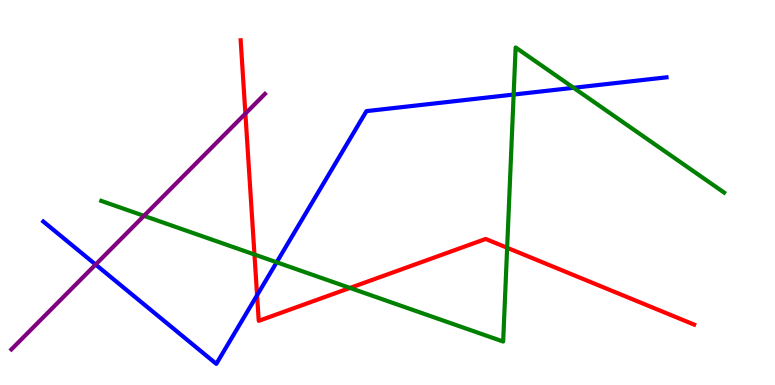[{'lines': ['blue', 'red'], 'intersections': [{'x': 3.32, 'y': 2.33}]}, {'lines': ['green', 'red'], 'intersections': [{'x': 3.28, 'y': 3.39}, {'x': 4.52, 'y': 2.52}, {'x': 6.54, 'y': 3.56}]}, {'lines': ['purple', 'red'], 'intersections': [{'x': 3.17, 'y': 7.05}]}, {'lines': ['blue', 'green'], 'intersections': [{'x': 3.57, 'y': 3.19}, {'x': 6.63, 'y': 7.54}, {'x': 7.4, 'y': 7.72}]}, {'lines': ['blue', 'purple'], 'intersections': [{'x': 1.23, 'y': 3.13}]}, {'lines': ['green', 'purple'], 'intersections': [{'x': 1.86, 'y': 4.39}]}]